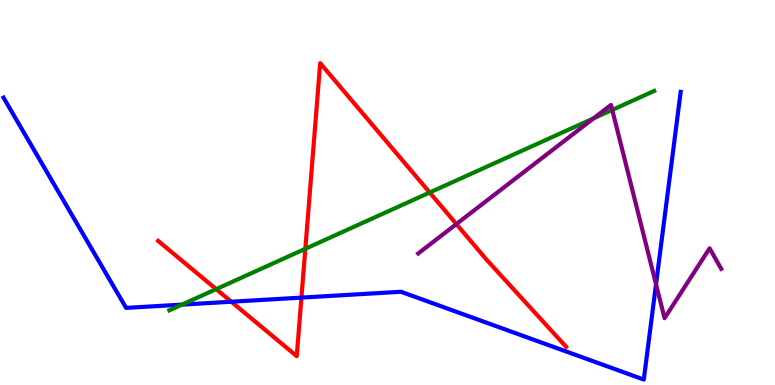[{'lines': ['blue', 'red'], 'intersections': [{'x': 2.98, 'y': 2.16}, {'x': 3.89, 'y': 2.27}]}, {'lines': ['green', 'red'], 'intersections': [{'x': 2.79, 'y': 2.49}, {'x': 3.94, 'y': 3.54}, {'x': 5.54, 'y': 5.0}]}, {'lines': ['purple', 'red'], 'intersections': [{'x': 5.89, 'y': 4.18}]}, {'lines': ['blue', 'green'], 'intersections': [{'x': 2.35, 'y': 2.09}]}, {'lines': ['blue', 'purple'], 'intersections': [{'x': 8.46, 'y': 2.62}]}, {'lines': ['green', 'purple'], 'intersections': [{'x': 7.66, 'y': 6.92}, {'x': 7.9, 'y': 7.15}]}]